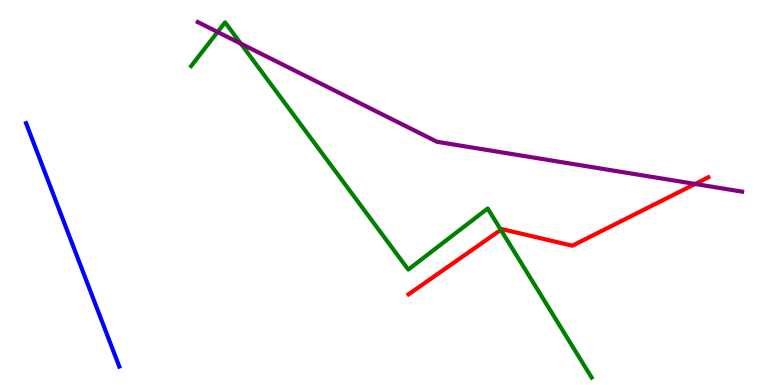[{'lines': ['blue', 'red'], 'intersections': []}, {'lines': ['green', 'red'], 'intersections': [{'x': 6.46, 'y': 4.03}]}, {'lines': ['purple', 'red'], 'intersections': [{'x': 8.97, 'y': 5.22}]}, {'lines': ['blue', 'green'], 'intersections': []}, {'lines': ['blue', 'purple'], 'intersections': []}, {'lines': ['green', 'purple'], 'intersections': [{'x': 2.81, 'y': 9.17}, {'x': 3.11, 'y': 8.87}]}]